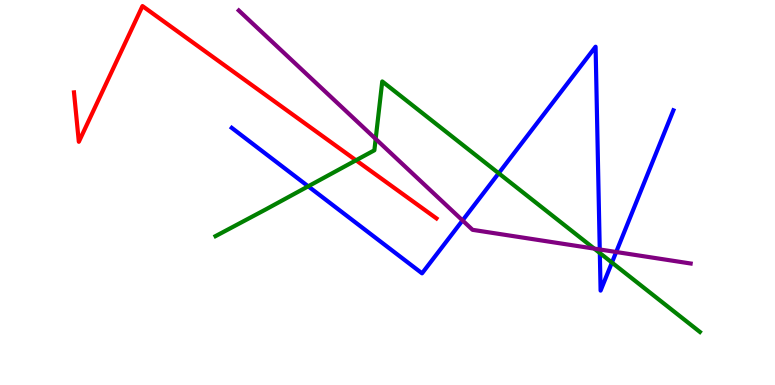[{'lines': ['blue', 'red'], 'intersections': []}, {'lines': ['green', 'red'], 'intersections': [{'x': 4.59, 'y': 5.84}]}, {'lines': ['purple', 'red'], 'intersections': []}, {'lines': ['blue', 'green'], 'intersections': [{'x': 3.98, 'y': 5.16}, {'x': 6.43, 'y': 5.5}, {'x': 7.74, 'y': 3.43}, {'x': 7.9, 'y': 3.18}]}, {'lines': ['blue', 'purple'], 'intersections': [{'x': 5.97, 'y': 4.27}, {'x': 7.74, 'y': 3.52}, {'x': 7.95, 'y': 3.45}]}, {'lines': ['green', 'purple'], 'intersections': [{'x': 4.85, 'y': 6.39}, {'x': 7.67, 'y': 3.54}]}]